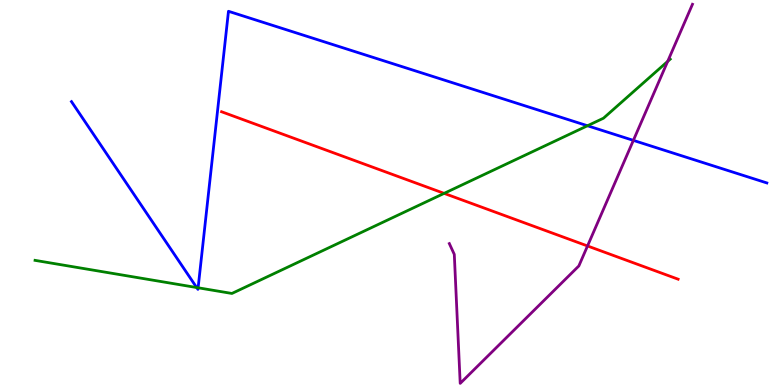[{'lines': ['blue', 'red'], 'intersections': []}, {'lines': ['green', 'red'], 'intersections': [{'x': 5.73, 'y': 4.98}]}, {'lines': ['purple', 'red'], 'intersections': [{'x': 7.58, 'y': 3.61}]}, {'lines': ['blue', 'green'], 'intersections': [{'x': 2.54, 'y': 2.53}, {'x': 2.56, 'y': 2.53}, {'x': 7.58, 'y': 6.73}]}, {'lines': ['blue', 'purple'], 'intersections': [{'x': 8.17, 'y': 6.35}]}, {'lines': ['green', 'purple'], 'intersections': [{'x': 8.62, 'y': 8.41}]}]